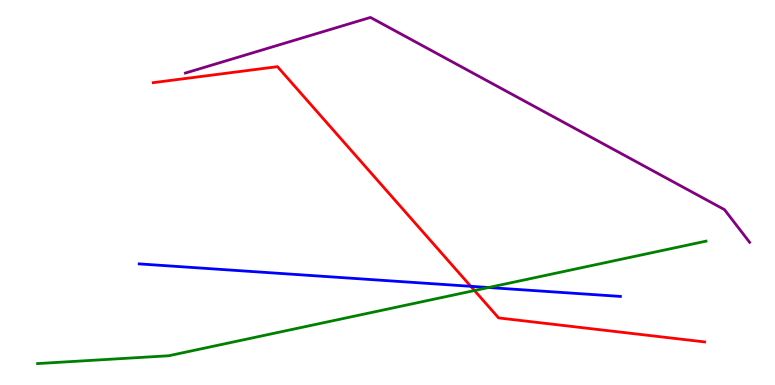[{'lines': ['blue', 'red'], 'intersections': [{'x': 6.07, 'y': 2.56}]}, {'lines': ['green', 'red'], 'intersections': [{'x': 6.12, 'y': 2.45}]}, {'lines': ['purple', 'red'], 'intersections': []}, {'lines': ['blue', 'green'], 'intersections': [{'x': 6.31, 'y': 2.53}]}, {'lines': ['blue', 'purple'], 'intersections': []}, {'lines': ['green', 'purple'], 'intersections': []}]